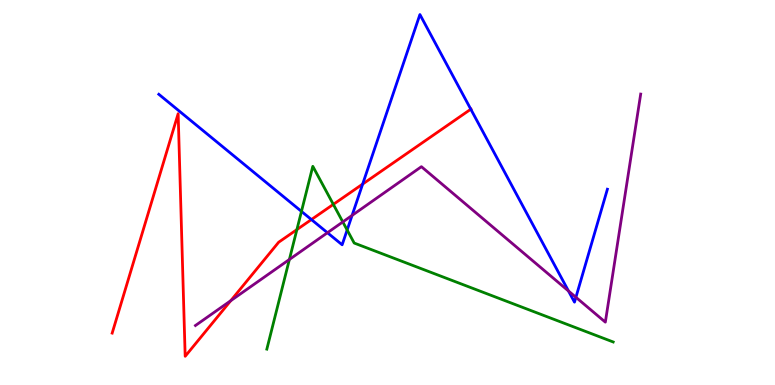[{'lines': ['blue', 'red'], 'intersections': [{'x': 4.02, 'y': 4.3}, {'x': 4.68, 'y': 5.22}, {'x': 6.07, 'y': 7.16}]}, {'lines': ['green', 'red'], 'intersections': [{'x': 3.83, 'y': 4.04}, {'x': 4.3, 'y': 4.69}]}, {'lines': ['purple', 'red'], 'intersections': [{'x': 2.98, 'y': 2.19}]}, {'lines': ['blue', 'green'], 'intersections': [{'x': 3.89, 'y': 4.51}, {'x': 4.48, 'y': 4.03}]}, {'lines': ['blue', 'purple'], 'intersections': [{'x': 4.23, 'y': 3.96}, {'x': 4.54, 'y': 4.4}, {'x': 7.34, 'y': 2.44}, {'x': 7.43, 'y': 2.28}]}, {'lines': ['green', 'purple'], 'intersections': [{'x': 3.73, 'y': 3.26}, {'x': 4.42, 'y': 4.24}]}]